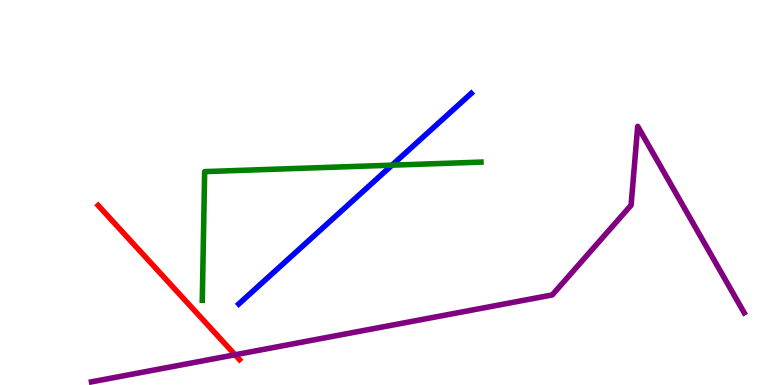[{'lines': ['blue', 'red'], 'intersections': []}, {'lines': ['green', 'red'], 'intersections': []}, {'lines': ['purple', 'red'], 'intersections': [{'x': 3.03, 'y': 0.785}]}, {'lines': ['blue', 'green'], 'intersections': [{'x': 5.06, 'y': 5.71}]}, {'lines': ['blue', 'purple'], 'intersections': []}, {'lines': ['green', 'purple'], 'intersections': []}]